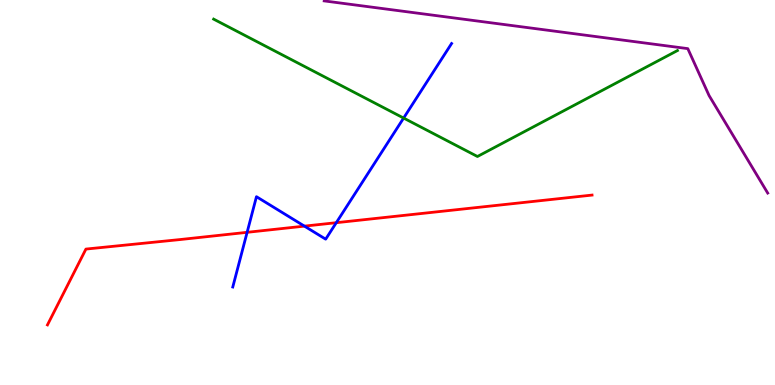[{'lines': ['blue', 'red'], 'intersections': [{'x': 3.19, 'y': 3.97}, {'x': 3.93, 'y': 4.13}, {'x': 4.34, 'y': 4.22}]}, {'lines': ['green', 'red'], 'intersections': []}, {'lines': ['purple', 'red'], 'intersections': []}, {'lines': ['blue', 'green'], 'intersections': [{'x': 5.21, 'y': 6.93}]}, {'lines': ['blue', 'purple'], 'intersections': []}, {'lines': ['green', 'purple'], 'intersections': []}]